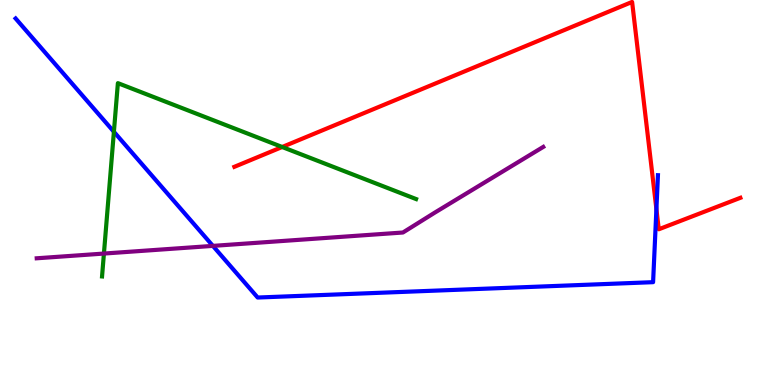[{'lines': ['blue', 'red'], 'intersections': [{'x': 8.47, 'y': 4.57}]}, {'lines': ['green', 'red'], 'intersections': [{'x': 3.64, 'y': 6.18}]}, {'lines': ['purple', 'red'], 'intersections': []}, {'lines': ['blue', 'green'], 'intersections': [{'x': 1.47, 'y': 6.58}]}, {'lines': ['blue', 'purple'], 'intersections': [{'x': 2.75, 'y': 3.61}]}, {'lines': ['green', 'purple'], 'intersections': [{'x': 1.34, 'y': 3.41}]}]